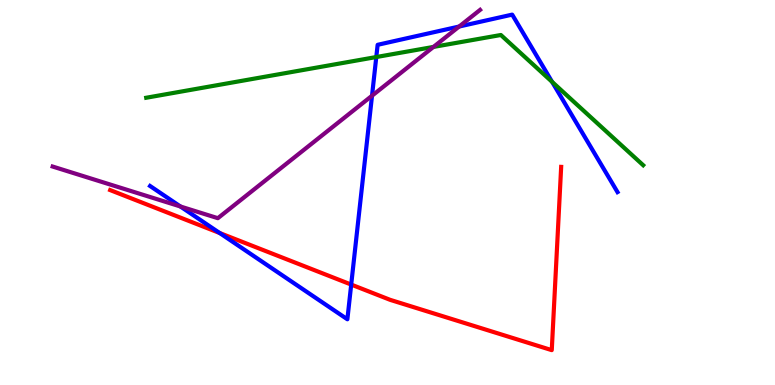[{'lines': ['blue', 'red'], 'intersections': [{'x': 2.83, 'y': 3.95}, {'x': 4.53, 'y': 2.61}]}, {'lines': ['green', 'red'], 'intersections': []}, {'lines': ['purple', 'red'], 'intersections': []}, {'lines': ['blue', 'green'], 'intersections': [{'x': 4.86, 'y': 8.52}, {'x': 7.12, 'y': 7.87}]}, {'lines': ['blue', 'purple'], 'intersections': [{'x': 2.33, 'y': 4.64}, {'x': 4.8, 'y': 7.51}, {'x': 5.92, 'y': 9.31}]}, {'lines': ['green', 'purple'], 'intersections': [{'x': 5.59, 'y': 8.78}]}]